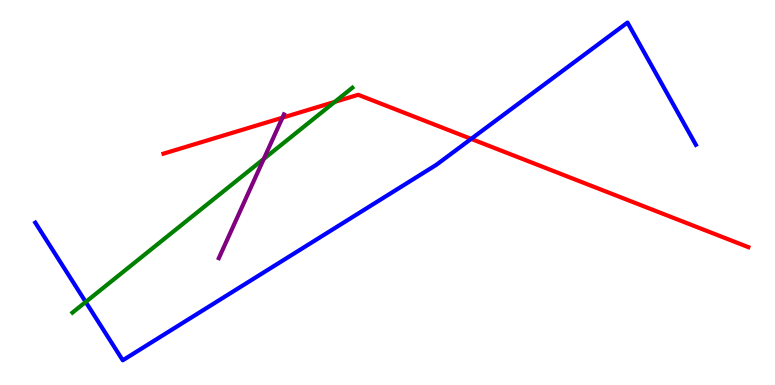[{'lines': ['blue', 'red'], 'intersections': [{'x': 6.08, 'y': 6.39}]}, {'lines': ['green', 'red'], 'intersections': [{'x': 4.32, 'y': 7.35}]}, {'lines': ['purple', 'red'], 'intersections': [{'x': 3.64, 'y': 6.94}]}, {'lines': ['blue', 'green'], 'intersections': [{'x': 1.11, 'y': 2.16}]}, {'lines': ['blue', 'purple'], 'intersections': []}, {'lines': ['green', 'purple'], 'intersections': [{'x': 3.4, 'y': 5.87}]}]